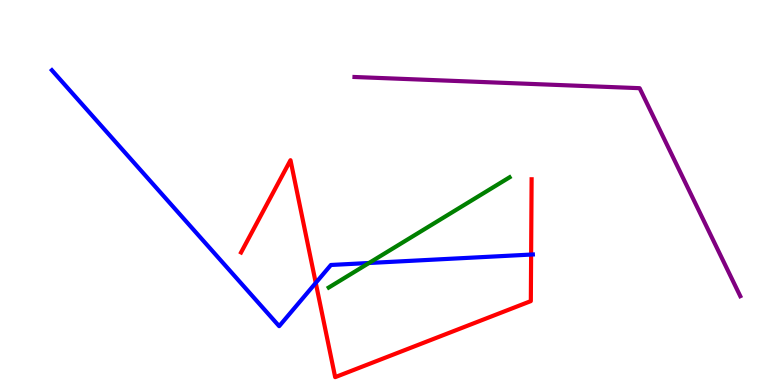[{'lines': ['blue', 'red'], 'intersections': [{'x': 4.07, 'y': 2.65}, {'x': 6.85, 'y': 3.39}]}, {'lines': ['green', 'red'], 'intersections': []}, {'lines': ['purple', 'red'], 'intersections': []}, {'lines': ['blue', 'green'], 'intersections': [{'x': 4.76, 'y': 3.17}]}, {'lines': ['blue', 'purple'], 'intersections': []}, {'lines': ['green', 'purple'], 'intersections': []}]